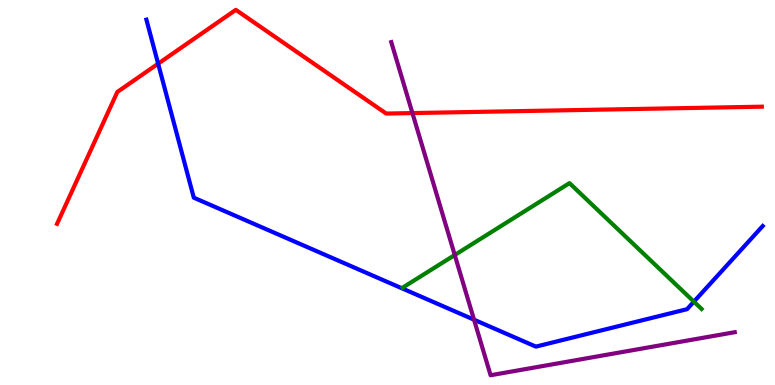[{'lines': ['blue', 'red'], 'intersections': [{'x': 2.04, 'y': 8.35}]}, {'lines': ['green', 'red'], 'intersections': []}, {'lines': ['purple', 'red'], 'intersections': [{'x': 5.32, 'y': 7.06}]}, {'lines': ['blue', 'green'], 'intersections': [{'x': 8.95, 'y': 2.16}]}, {'lines': ['blue', 'purple'], 'intersections': [{'x': 6.12, 'y': 1.7}]}, {'lines': ['green', 'purple'], 'intersections': [{'x': 5.87, 'y': 3.38}]}]